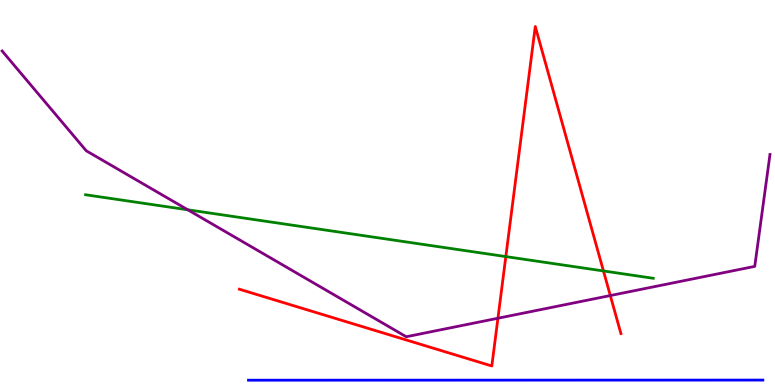[{'lines': ['blue', 'red'], 'intersections': []}, {'lines': ['green', 'red'], 'intersections': [{'x': 6.53, 'y': 3.34}, {'x': 7.79, 'y': 2.96}]}, {'lines': ['purple', 'red'], 'intersections': [{'x': 6.42, 'y': 1.73}, {'x': 7.87, 'y': 2.32}]}, {'lines': ['blue', 'green'], 'intersections': []}, {'lines': ['blue', 'purple'], 'intersections': []}, {'lines': ['green', 'purple'], 'intersections': [{'x': 2.42, 'y': 4.55}]}]